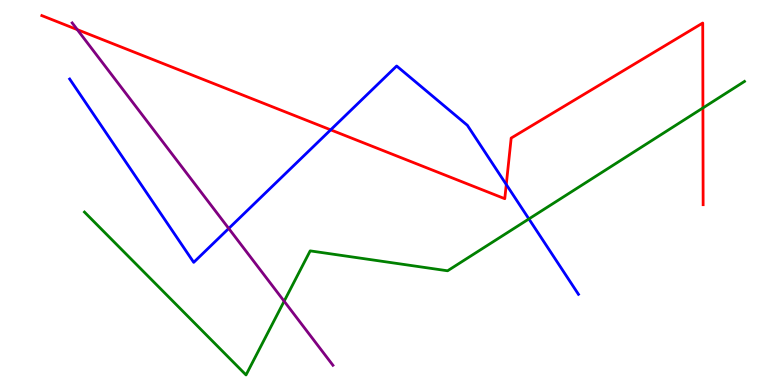[{'lines': ['blue', 'red'], 'intersections': [{'x': 4.27, 'y': 6.63}, {'x': 6.53, 'y': 5.21}]}, {'lines': ['green', 'red'], 'intersections': [{'x': 9.07, 'y': 7.2}]}, {'lines': ['purple', 'red'], 'intersections': [{'x': 0.997, 'y': 9.23}]}, {'lines': ['blue', 'green'], 'intersections': [{'x': 6.82, 'y': 4.31}]}, {'lines': ['blue', 'purple'], 'intersections': [{'x': 2.95, 'y': 4.07}]}, {'lines': ['green', 'purple'], 'intersections': [{'x': 3.67, 'y': 2.18}]}]